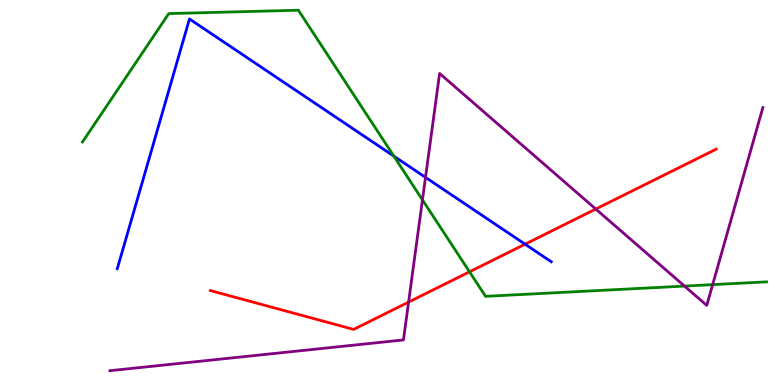[{'lines': ['blue', 'red'], 'intersections': [{'x': 6.78, 'y': 3.66}]}, {'lines': ['green', 'red'], 'intersections': [{'x': 6.06, 'y': 2.94}]}, {'lines': ['purple', 'red'], 'intersections': [{'x': 5.27, 'y': 2.15}, {'x': 7.69, 'y': 4.57}]}, {'lines': ['blue', 'green'], 'intersections': [{'x': 5.08, 'y': 5.95}]}, {'lines': ['blue', 'purple'], 'intersections': [{'x': 5.49, 'y': 5.39}]}, {'lines': ['green', 'purple'], 'intersections': [{'x': 5.45, 'y': 4.81}, {'x': 8.83, 'y': 2.57}, {'x': 9.2, 'y': 2.61}]}]